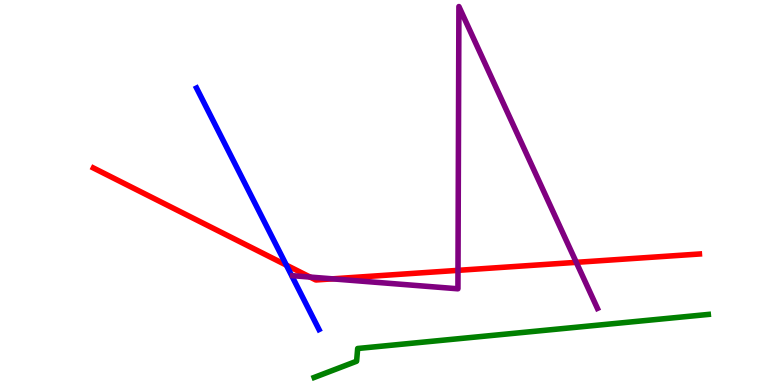[{'lines': ['blue', 'red'], 'intersections': [{'x': 3.69, 'y': 3.11}]}, {'lines': ['green', 'red'], 'intersections': []}, {'lines': ['purple', 'red'], 'intersections': [{'x': 4.0, 'y': 2.8}, {'x': 4.29, 'y': 2.76}, {'x': 5.91, 'y': 2.98}, {'x': 7.44, 'y': 3.19}]}, {'lines': ['blue', 'green'], 'intersections': []}, {'lines': ['blue', 'purple'], 'intersections': []}, {'lines': ['green', 'purple'], 'intersections': []}]